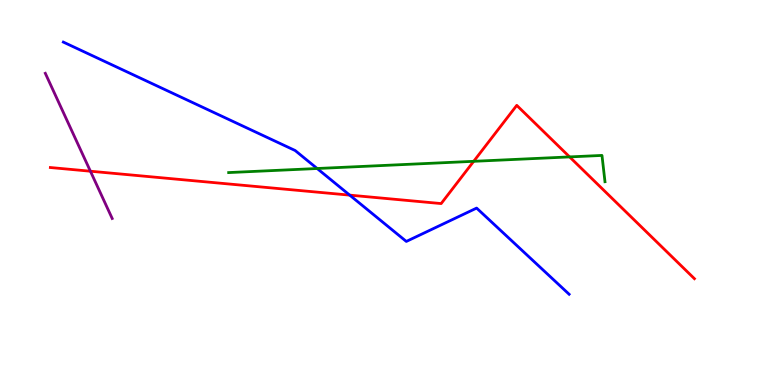[{'lines': ['blue', 'red'], 'intersections': [{'x': 4.51, 'y': 4.93}]}, {'lines': ['green', 'red'], 'intersections': [{'x': 6.11, 'y': 5.81}, {'x': 7.35, 'y': 5.92}]}, {'lines': ['purple', 'red'], 'intersections': [{'x': 1.17, 'y': 5.55}]}, {'lines': ['blue', 'green'], 'intersections': [{'x': 4.09, 'y': 5.62}]}, {'lines': ['blue', 'purple'], 'intersections': []}, {'lines': ['green', 'purple'], 'intersections': []}]